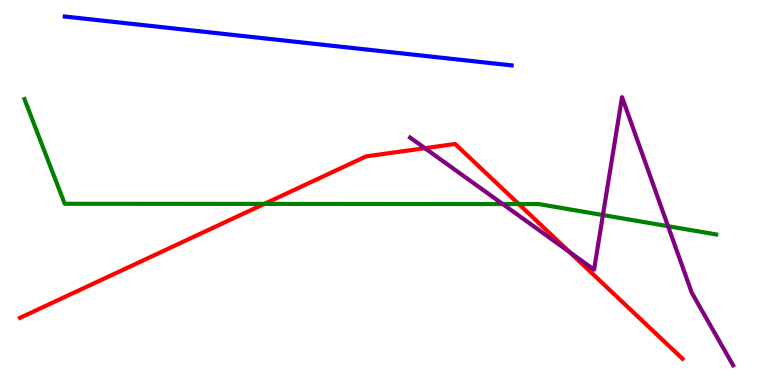[{'lines': ['blue', 'red'], 'intersections': []}, {'lines': ['green', 'red'], 'intersections': [{'x': 3.41, 'y': 4.7}, {'x': 6.69, 'y': 4.7}]}, {'lines': ['purple', 'red'], 'intersections': [{'x': 5.48, 'y': 6.15}, {'x': 7.35, 'y': 3.45}]}, {'lines': ['blue', 'green'], 'intersections': []}, {'lines': ['blue', 'purple'], 'intersections': []}, {'lines': ['green', 'purple'], 'intersections': [{'x': 6.49, 'y': 4.7}, {'x': 7.78, 'y': 4.41}, {'x': 8.62, 'y': 4.12}]}]